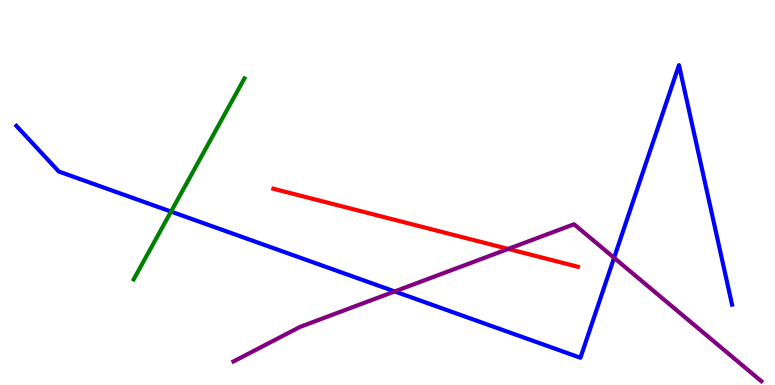[{'lines': ['blue', 'red'], 'intersections': []}, {'lines': ['green', 'red'], 'intersections': []}, {'lines': ['purple', 'red'], 'intersections': [{'x': 6.56, 'y': 3.53}]}, {'lines': ['blue', 'green'], 'intersections': [{'x': 2.21, 'y': 4.5}]}, {'lines': ['blue', 'purple'], 'intersections': [{'x': 5.09, 'y': 2.43}, {'x': 7.92, 'y': 3.3}]}, {'lines': ['green', 'purple'], 'intersections': []}]